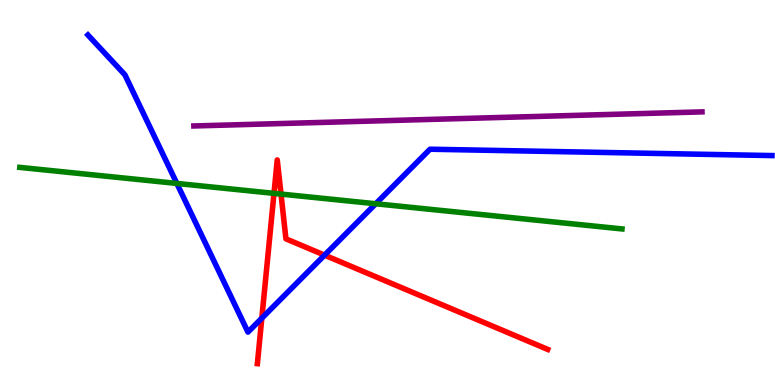[{'lines': ['blue', 'red'], 'intersections': [{'x': 3.38, 'y': 1.74}, {'x': 4.19, 'y': 3.37}]}, {'lines': ['green', 'red'], 'intersections': [{'x': 3.54, 'y': 4.98}, {'x': 3.63, 'y': 4.96}]}, {'lines': ['purple', 'red'], 'intersections': []}, {'lines': ['blue', 'green'], 'intersections': [{'x': 2.28, 'y': 5.24}, {'x': 4.85, 'y': 4.71}]}, {'lines': ['blue', 'purple'], 'intersections': []}, {'lines': ['green', 'purple'], 'intersections': []}]